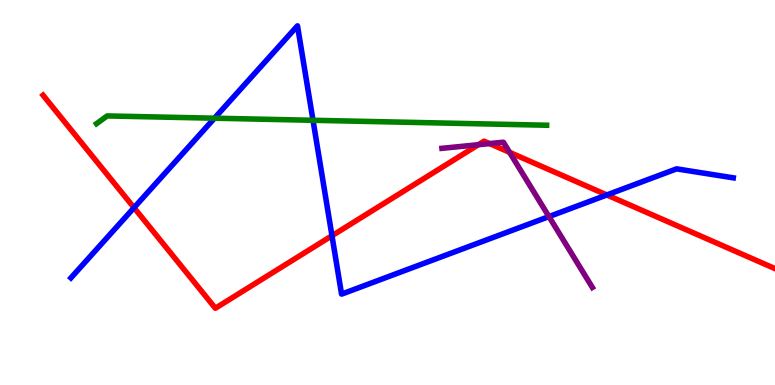[{'lines': ['blue', 'red'], 'intersections': [{'x': 1.73, 'y': 4.61}, {'x': 4.28, 'y': 3.88}, {'x': 7.83, 'y': 4.94}]}, {'lines': ['green', 'red'], 'intersections': []}, {'lines': ['purple', 'red'], 'intersections': [{'x': 6.17, 'y': 6.24}, {'x': 6.32, 'y': 6.27}, {'x': 6.58, 'y': 6.04}]}, {'lines': ['blue', 'green'], 'intersections': [{'x': 2.77, 'y': 6.93}, {'x': 4.04, 'y': 6.88}]}, {'lines': ['blue', 'purple'], 'intersections': [{'x': 7.08, 'y': 4.37}]}, {'lines': ['green', 'purple'], 'intersections': []}]